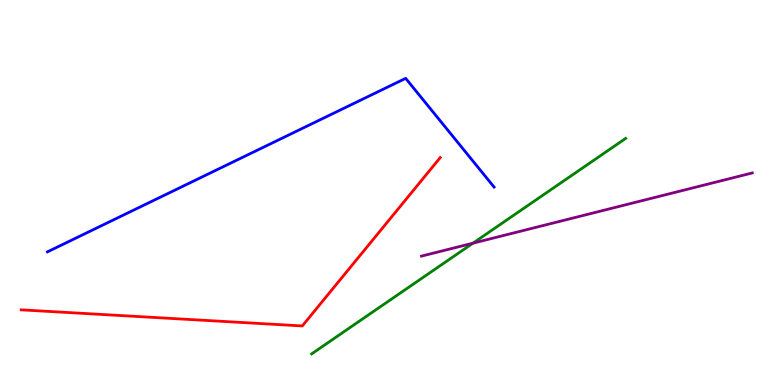[{'lines': ['blue', 'red'], 'intersections': []}, {'lines': ['green', 'red'], 'intersections': []}, {'lines': ['purple', 'red'], 'intersections': []}, {'lines': ['blue', 'green'], 'intersections': []}, {'lines': ['blue', 'purple'], 'intersections': []}, {'lines': ['green', 'purple'], 'intersections': [{'x': 6.1, 'y': 3.68}]}]